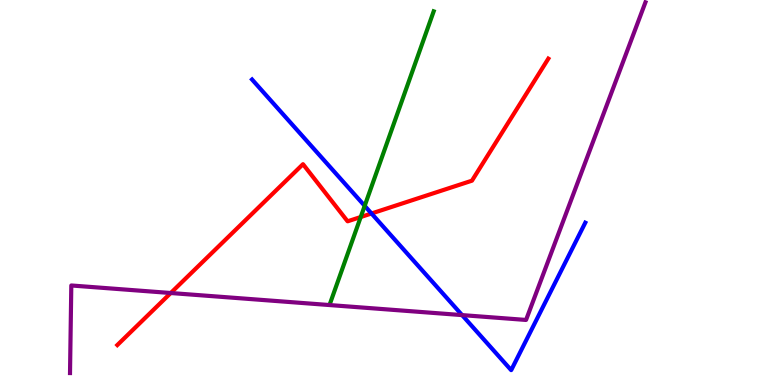[{'lines': ['blue', 'red'], 'intersections': [{'x': 4.79, 'y': 4.45}]}, {'lines': ['green', 'red'], 'intersections': [{'x': 4.65, 'y': 4.36}]}, {'lines': ['purple', 'red'], 'intersections': [{'x': 2.2, 'y': 2.39}]}, {'lines': ['blue', 'green'], 'intersections': [{'x': 4.71, 'y': 4.65}]}, {'lines': ['blue', 'purple'], 'intersections': [{'x': 5.96, 'y': 1.82}]}, {'lines': ['green', 'purple'], 'intersections': []}]